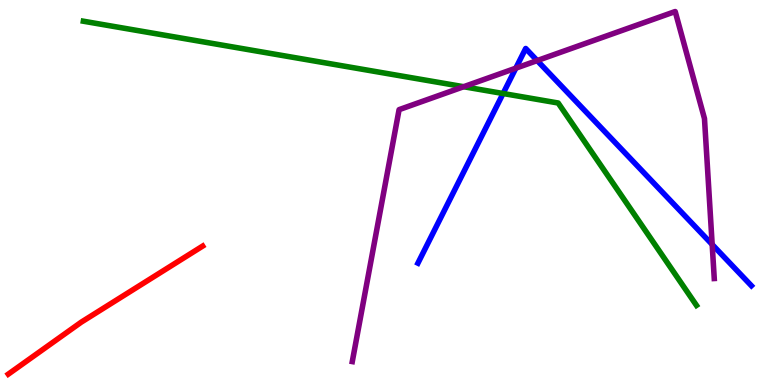[{'lines': ['blue', 'red'], 'intersections': []}, {'lines': ['green', 'red'], 'intersections': []}, {'lines': ['purple', 'red'], 'intersections': []}, {'lines': ['blue', 'green'], 'intersections': [{'x': 6.49, 'y': 7.57}]}, {'lines': ['blue', 'purple'], 'intersections': [{'x': 6.66, 'y': 8.23}, {'x': 6.93, 'y': 8.43}, {'x': 9.19, 'y': 3.65}]}, {'lines': ['green', 'purple'], 'intersections': [{'x': 5.98, 'y': 7.75}]}]